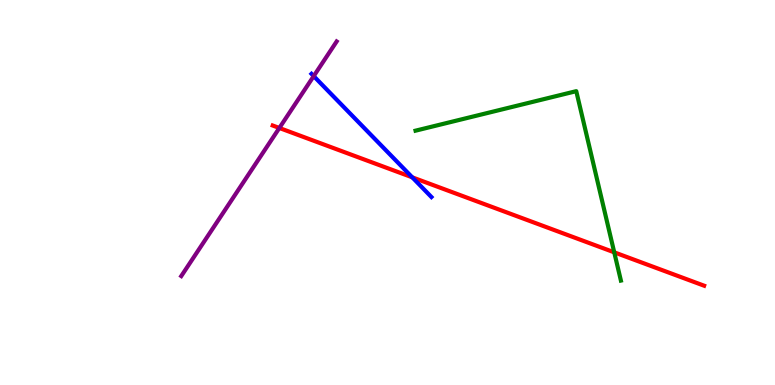[{'lines': ['blue', 'red'], 'intersections': [{'x': 5.32, 'y': 5.39}]}, {'lines': ['green', 'red'], 'intersections': [{'x': 7.93, 'y': 3.45}]}, {'lines': ['purple', 'red'], 'intersections': [{'x': 3.6, 'y': 6.68}]}, {'lines': ['blue', 'green'], 'intersections': []}, {'lines': ['blue', 'purple'], 'intersections': [{'x': 4.05, 'y': 8.02}]}, {'lines': ['green', 'purple'], 'intersections': []}]